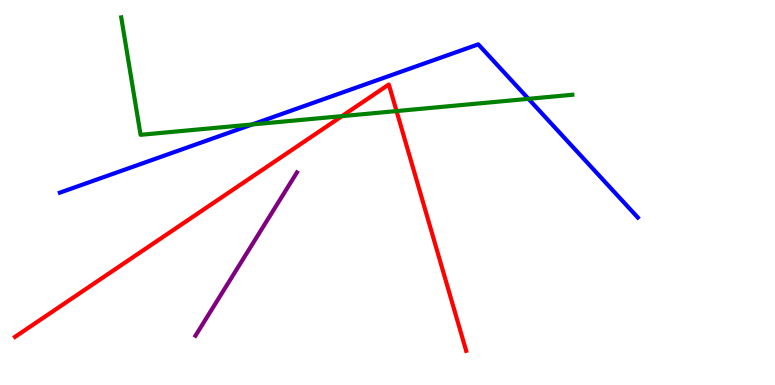[{'lines': ['blue', 'red'], 'intersections': []}, {'lines': ['green', 'red'], 'intersections': [{'x': 4.41, 'y': 6.98}, {'x': 5.12, 'y': 7.12}]}, {'lines': ['purple', 'red'], 'intersections': []}, {'lines': ['blue', 'green'], 'intersections': [{'x': 3.25, 'y': 6.77}, {'x': 6.82, 'y': 7.43}]}, {'lines': ['blue', 'purple'], 'intersections': []}, {'lines': ['green', 'purple'], 'intersections': []}]